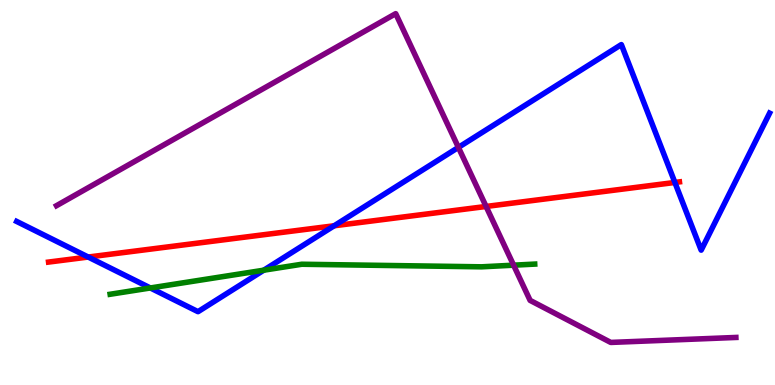[{'lines': ['blue', 'red'], 'intersections': [{'x': 1.14, 'y': 3.32}, {'x': 4.31, 'y': 4.14}, {'x': 8.71, 'y': 5.26}]}, {'lines': ['green', 'red'], 'intersections': []}, {'lines': ['purple', 'red'], 'intersections': [{'x': 6.27, 'y': 4.64}]}, {'lines': ['blue', 'green'], 'intersections': [{'x': 1.94, 'y': 2.52}, {'x': 3.4, 'y': 2.98}]}, {'lines': ['blue', 'purple'], 'intersections': [{'x': 5.91, 'y': 6.17}]}, {'lines': ['green', 'purple'], 'intersections': [{'x': 6.63, 'y': 3.11}]}]